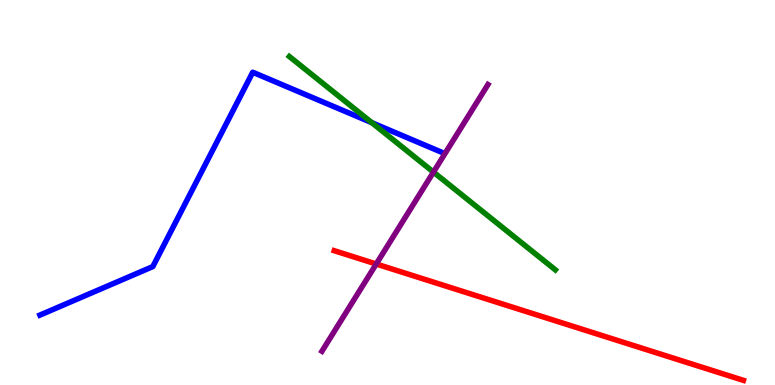[{'lines': ['blue', 'red'], 'intersections': []}, {'lines': ['green', 'red'], 'intersections': []}, {'lines': ['purple', 'red'], 'intersections': [{'x': 4.85, 'y': 3.14}]}, {'lines': ['blue', 'green'], 'intersections': [{'x': 4.8, 'y': 6.81}]}, {'lines': ['blue', 'purple'], 'intersections': []}, {'lines': ['green', 'purple'], 'intersections': [{'x': 5.59, 'y': 5.53}]}]